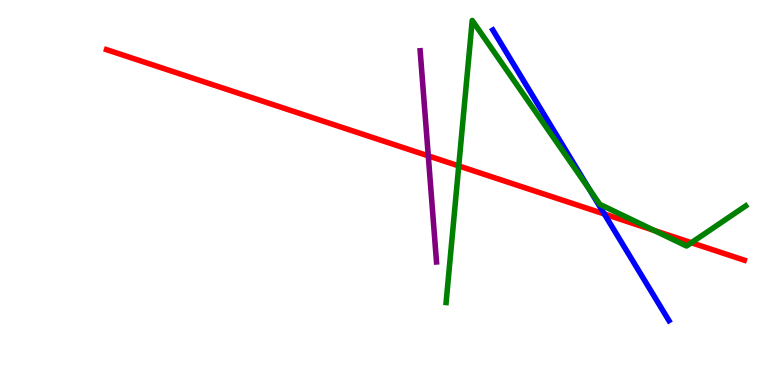[{'lines': ['blue', 'red'], 'intersections': [{'x': 7.8, 'y': 4.44}]}, {'lines': ['green', 'red'], 'intersections': [{'x': 5.92, 'y': 5.69}, {'x': 8.44, 'y': 4.02}, {'x': 8.92, 'y': 3.7}]}, {'lines': ['purple', 'red'], 'intersections': [{'x': 5.53, 'y': 5.95}]}, {'lines': ['blue', 'green'], 'intersections': [{'x': 7.61, 'y': 5.08}]}, {'lines': ['blue', 'purple'], 'intersections': []}, {'lines': ['green', 'purple'], 'intersections': []}]